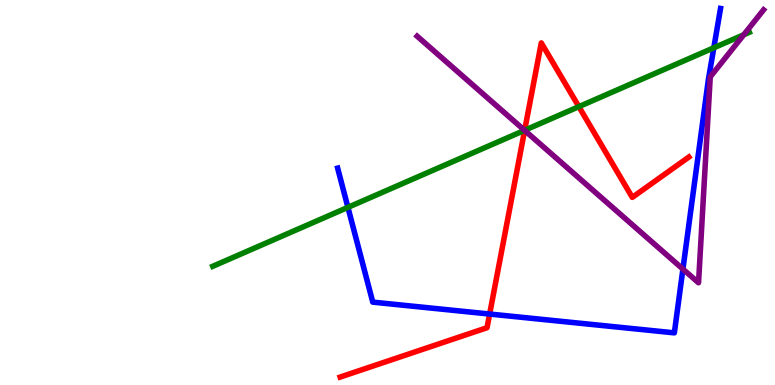[{'lines': ['blue', 'red'], 'intersections': [{'x': 6.32, 'y': 1.84}]}, {'lines': ['green', 'red'], 'intersections': [{'x': 6.77, 'y': 6.62}, {'x': 7.47, 'y': 7.23}]}, {'lines': ['purple', 'red'], 'intersections': [{'x': 6.77, 'y': 6.61}]}, {'lines': ['blue', 'green'], 'intersections': [{'x': 4.49, 'y': 4.61}, {'x': 9.21, 'y': 8.76}]}, {'lines': ['blue', 'purple'], 'intersections': [{'x': 8.81, 'y': 3.01}]}, {'lines': ['green', 'purple'], 'intersections': [{'x': 6.77, 'y': 6.61}, {'x': 9.6, 'y': 9.1}]}]